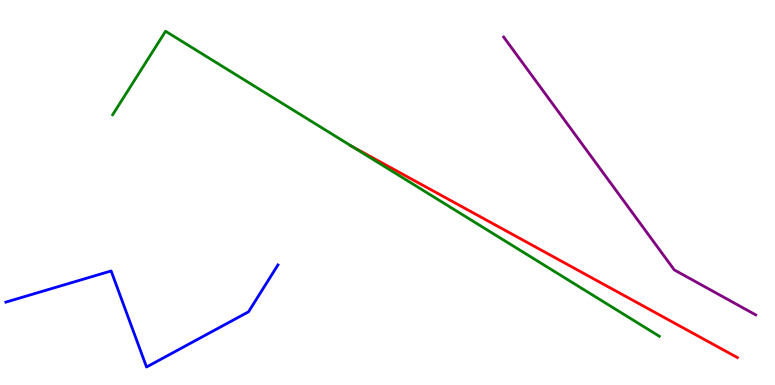[{'lines': ['blue', 'red'], 'intersections': []}, {'lines': ['green', 'red'], 'intersections': [{'x': 4.55, 'y': 6.19}]}, {'lines': ['purple', 'red'], 'intersections': []}, {'lines': ['blue', 'green'], 'intersections': []}, {'lines': ['blue', 'purple'], 'intersections': []}, {'lines': ['green', 'purple'], 'intersections': []}]